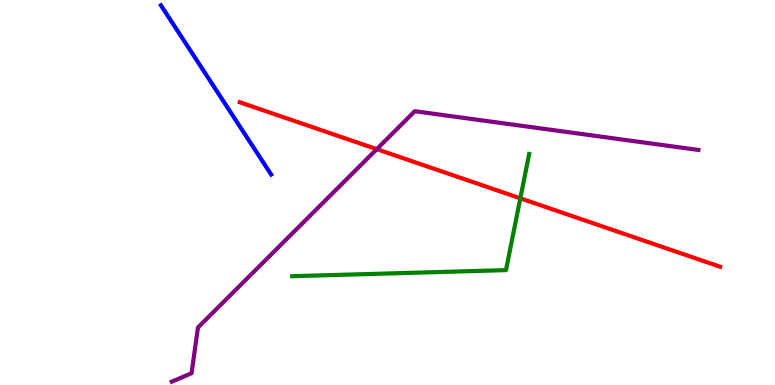[{'lines': ['blue', 'red'], 'intersections': []}, {'lines': ['green', 'red'], 'intersections': [{'x': 6.71, 'y': 4.85}]}, {'lines': ['purple', 'red'], 'intersections': [{'x': 4.86, 'y': 6.13}]}, {'lines': ['blue', 'green'], 'intersections': []}, {'lines': ['blue', 'purple'], 'intersections': []}, {'lines': ['green', 'purple'], 'intersections': []}]